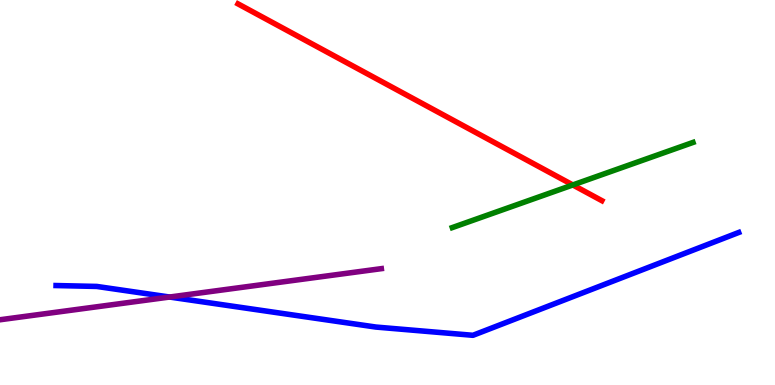[{'lines': ['blue', 'red'], 'intersections': []}, {'lines': ['green', 'red'], 'intersections': [{'x': 7.39, 'y': 5.2}]}, {'lines': ['purple', 'red'], 'intersections': []}, {'lines': ['blue', 'green'], 'intersections': []}, {'lines': ['blue', 'purple'], 'intersections': [{'x': 2.19, 'y': 2.28}]}, {'lines': ['green', 'purple'], 'intersections': []}]